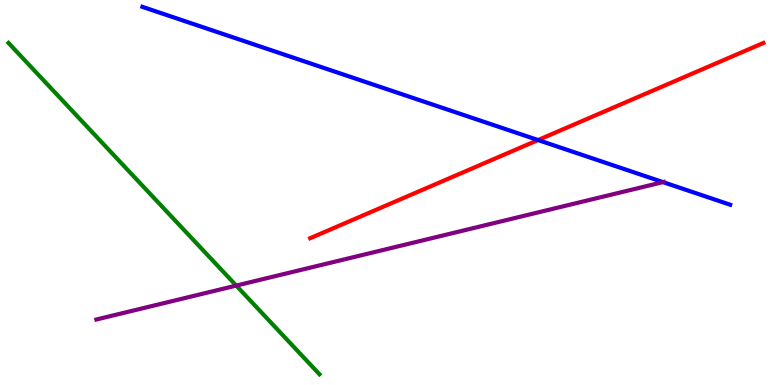[{'lines': ['blue', 'red'], 'intersections': [{'x': 6.94, 'y': 6.36}]}, {'lines': ['green', 'red'], 'intersections': []}, {'lines': ['purple', 'red'], 'intersections': []}, {'lines': ['blue', 'green'], 'intersections': []}, {'lines': ['blue', 'purple'], 'intersections': [{'x': 8.56, 'y': 5.27}]}, {'lines': ['green', 'purple'], 'intersections': [{'x': 3.05, 'y': 2.58}]}]